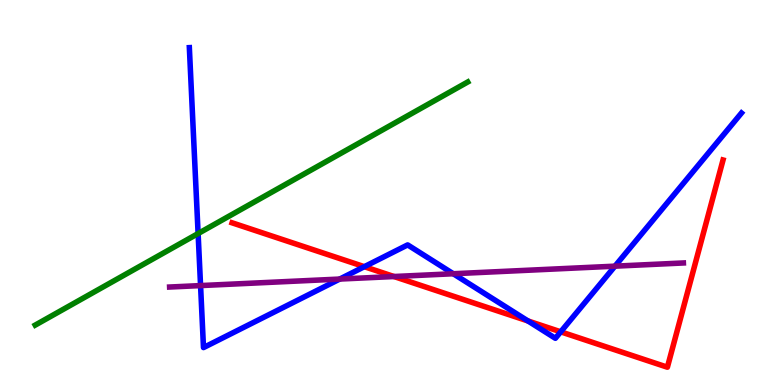[{'lines': ['blue', 'red'], 'intersections': [{'x': 4.7, 'y': 3.07}, {'x': 6.81, 'y': 1.66}, {'x': 7.24, 'y': 1.38}]}, {'lines': ['green', 'red'], 'intersections': []}, {'lines': ['purple', 'red'], 'intersections': [{'x': 5.08, 'y': 2.82}]}, {'lines': ['blue', 'green'], 'intersections': [{'x': 2.56, 'y': 3.93}]}, {'lines': ['blue', 'purple'], 'intersections': [{'x': 2.59, 'y': 2.58}, {'x': 4.38, 'y': 2.75}, {'x': 5.85, 'y': 2.89}, {'x': 7.93, 'y': 3.09}]}, {'lines': ['green', 'purple'], 'intersections': []}]